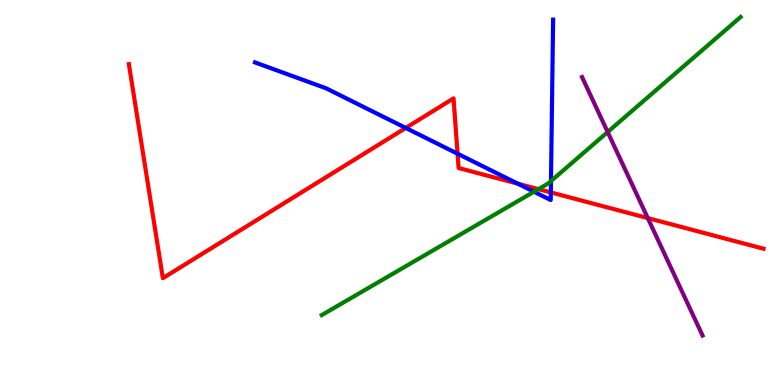[{'lines': ['blue', 'red'], 'intersections': [{'x': 5.24, 'y': 6.68}, {'x': 5.9, 'y': 6.01}, {'x': 6.68, 'y': 5.23}, {'x': 7.11, 'y': 5.0}]}, {'lines': ['green', 'red'], 'intersections': [{'x': 6.95, 'y': 5.09}]}, {'lines': ['purple', 'red'], 'intersections': [{'x': 8.36, 'y': 4.34}]}, {'lines': ['blue', 'green'], 'intersections': [{'x': 6.89, 'y': 5.02}, {'x': 7.11, 'y': 5.3}]}, {'lines': ['blue', 'purple'], 'intersections': []}, {'lines': ['green', 'purple'], 'intersections': [{'x': 7.84, 'y': 6.57}]}]